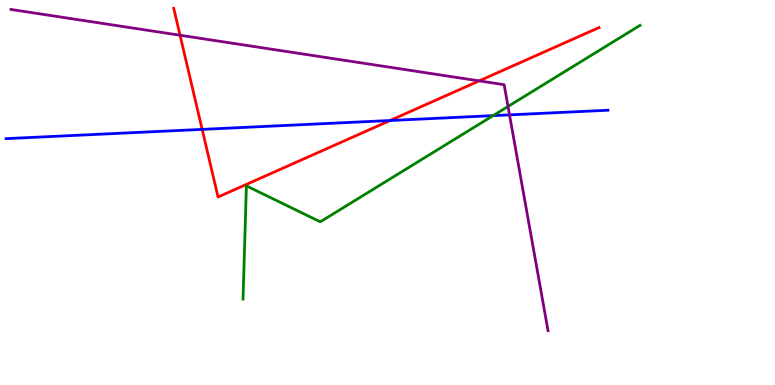[{'lines': ['blue', 'red'], 'intersections': [{'x': 2.61, 'y': 6.64}, {'x': 5.03, 'y': 6.87}]}, {'lines': ['green', 'red'], 'intersections': []}, {'lines': ['purple', 'red'], 'intersections': [{'x': 2.32, 'y': 9.08}, {'x': 6.18, 'y': 7.9}]}, {'lines': ['blue', 'green'], 'intersections': [{'x': 6.36, 'y': 7.0}]}, {'lines': ['blue', 'purple'], 'intersections': [{'x': 6.57, 'y': 7.02}]}, {'lines': ['green', 'purple'], 'intersections': [{'x': 6.56, 'y': 7.23}]}]